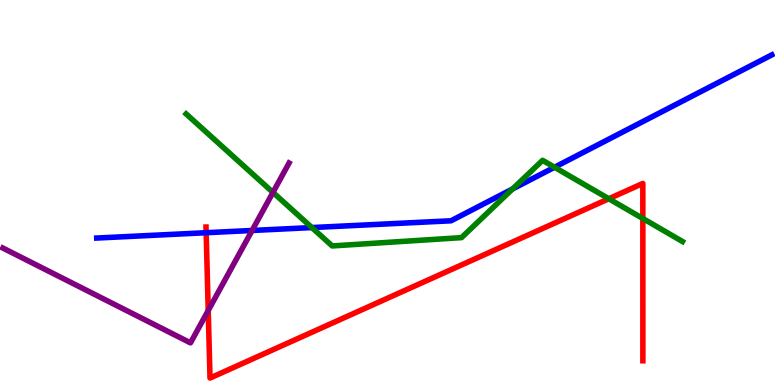[{'lines': ['blue', 'red'], 'intersections': [{'x': 2.66, 'y': 3.96}]}, {'lines': ['green', 'red'], 'intersections': [{'x': 7.86, 'y': 4.84}, {'x': 8.29, 'y': 4.32}]}, {'lines': ['purple', 'red'], 'intersections': [{'x': 2.69, 'y': 1.93}]}, {'lines': ['blue', 'green'], 'intersections': [{'x': 4.02, 'y': 4.09}, {'x': 6.61, 'y': 5.09}, {'x': 7.16, 'y': 5.66}]}, {'lines': ['blue', 'purple'], 'intersections': [{'x': 3.25, 'y': 4.01}]}, {'lines': ['green', 'purple'], 'intersections': [{'x': 3.52, 'y': 5.0}]}]